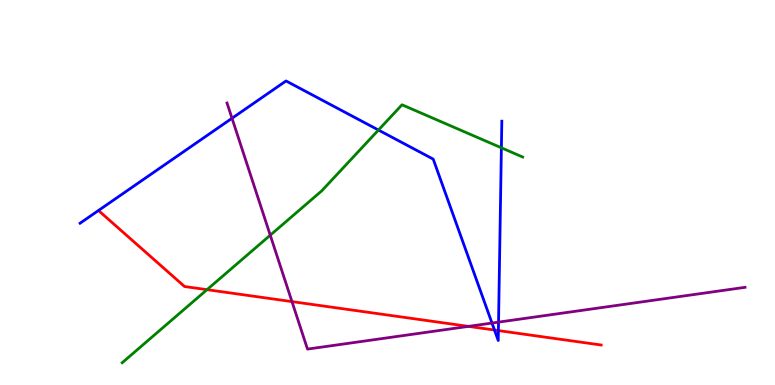[{'lines': ['blue', 'red'], 'intersections': [{'x': 6.38, 'y': 1.43}, {'x': 6.43, 'y': 1.41}]}, {'lines': ['green', 'red'], 'intersections': [{'x': 2.67, 'y': 2.48}]}, {'lines': ['purple', 'red'], 'intersections': [{'x': 3.77, 'y': 2.17}, {'x': 6.04, 'y': 1.52}]}, {'lines': ['blue', 'green'], 'intersections': [{'x': 4.88, 'y': 6.62}, {'x': 6.47, 'y': 6.16}]}, {'lines': ['blue', 'purple'], 'intersections': [{'x': 2.99, 'y': 6.93}, {'x': 6.35, 'y': 1.61}, {'x': 6.43, 'y': 1.63}]}, {'lines': ['green', 'purple'], 'intersections': [{'x': 3.49, 'y': 3.89}]}]